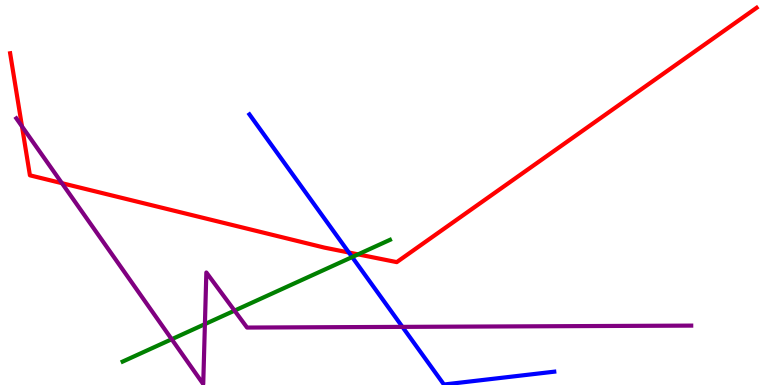[{'lines': ['blue', 'red'], 'intersections': [{'x': 4.5, 'y': 3.44}]}, {'lines': ['green', 'red'], 'intersections': [{'x': 4.62, 'y': 3.39}]}, {'lines': ['purple', 'red'], 'intersections': [{'x': 0.284, 'y': 6.72}, {'x': 0.799, 'y': 5.24}]}, {'lines': ['blue', 'green'], 'intersections': [{'x': 4.54, 'y': 3.32}]}, {'lines': ['blue', 'purple'], 'intersections': [{'x': 5.19, 'y': 1.51}]}, {'lines': ['green', 'purple'], 'intersections': [{'x': 2.22, 'y': 1.19}, {'x': 2.64, 'y': 1.58}, {'x': 3.03, 'y': 1.93}]}]